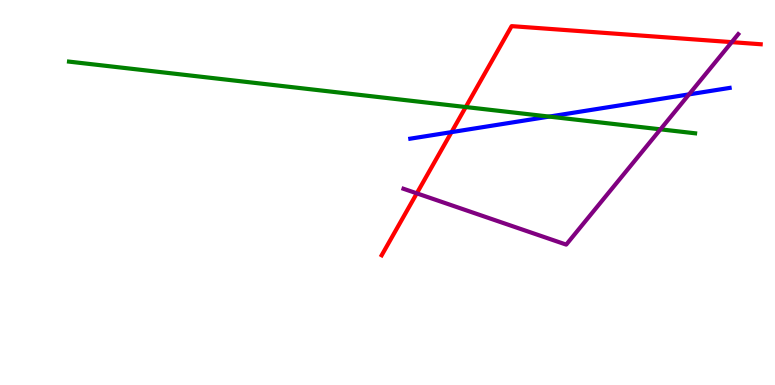[{'lines': ['blue', 'red'], 'intersections': [{'x': 5.83, 'y': 6.57}]}, {'lines': ['green', 'red'], 'intersections': [{'x': 6.01, 'y': 7.22}]}, {'lines': ['purple', 'red'], 'intersections': [{'x': 5.38, 'y': 4.98}, {'x': 9.44, 'y': 8.91}]}, {'lines': ['blue', 'green'], 'intersections': [{'x': 7.09, 'y': 6.97}]}, {'lines': ['blue', 'purple'], 'intersections': [{'x': 8.89, 'y': 7.55}]}, {'lines': ['green', 'purple'], 'intersections': [{'x': 8.52, 'y': 6.64}]}]